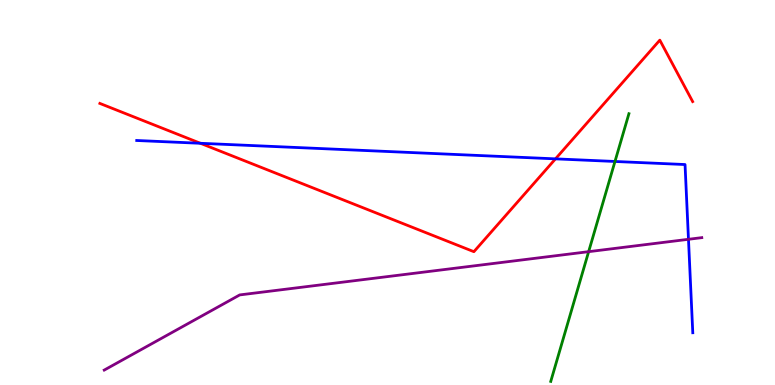[{'lines': ['blue', 'red'], 'intersections': [{'x': 2.59, 'y': 6.28}, {'x': 7.17, 'y': 5.87}]}, {'lines': ['green', 'red'], 'intersections': []}, {'lines': ['purple', 'red'], 'intersections': []}, {'lines': ['blue', 'green'], 'intersections': [{'x': 7.94, 'y': 5.81}]}, {'lines': ['blue', 'purple'], 'intersections': [{'x': 8.88, 'y': 3.78}]}, {'lines': ['green', 'purple'], 'intersections': [{'x': 7.6, 'y': 3.46}]}]